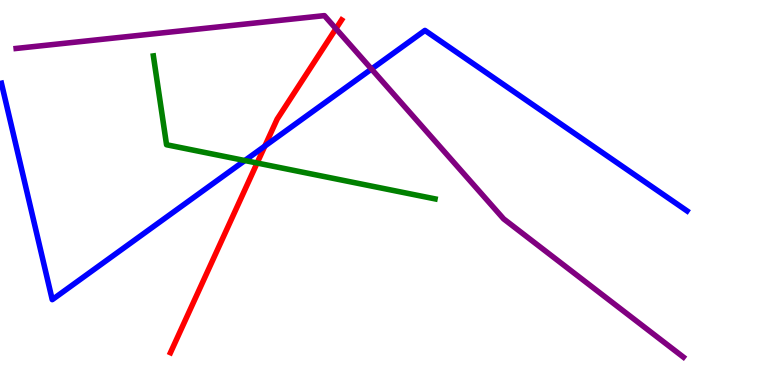[{'lines': ['blue', 'red'], 'intersections': [{'x': 3.42, 'y': 6.21}]}, {'lines': ['green', 'red'], 'intersections': [{'x': 3.32, 'y': 5.77}]}, {'lines': ['purple', 'red'], 'intersections': [{'x': 4.33, 'y': 9.25}]}, {'lines': ['blue', 'green'], 'intersections': [{'x': 3.16, 'y': 5.83}]}, {'lines': ['blue', 'purple'], 'intersections': [{'x': 4.79, 'y': 8.21}]}, {'lines': ['green', 'purple'], 'intersections': []}]